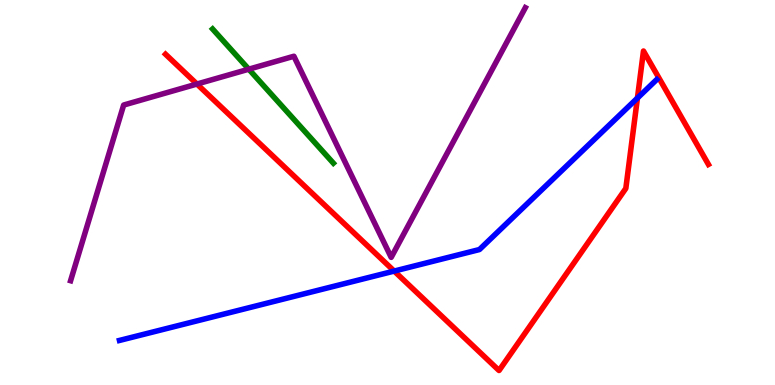[{'lines': ['blue', 'red'], 'intersections': [{'x': 5.09, 'y': 2.96}, {'x': 8.22, 'y': 7.45}]}, {'lines': ['green', 'red'], 'intersections': []}, {'lines': ['purple', 'red'], 'intersections': [{'x': 2.54, 'y': 7.82}]}, {'lines': ['blue', 'green'], 'intersections': []}, {'lines': ['blue', 'purple'], 'intersections': []}, {'lines': ['green', 'purple'], 'intersections': [{'x': 3.21, 'y': 8.2}]}]